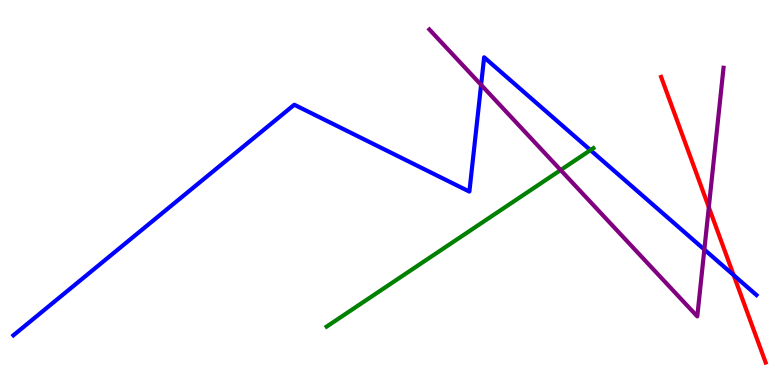[{'lines': ['blue', 'red'], 'intersections': [{'x': 9.47, 'y': 2.85}]}, {'lines': ['green', 'red'], 'intersections': []}, {'lines': ['purple', 'red'], 'intersections': [{'x': 9.15, 'y': 4.62}]}, {'lines': ['blue', 'green'], 'intersections': [{'x': 7.62, 'y': 6.1}]}, {'lines': ['blue', 'purple'], 'intersections': [{'x': 6.21, 'y': 7.8}, {'x': 9.09, 'y': 3.52}]}, {'lines': ['green', 'purple'], 'intersections': [{'x': 7.23, 'y': 5.58}]}]